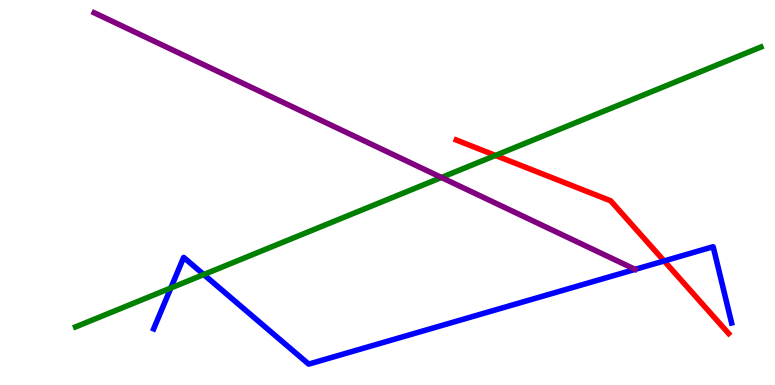[{'lines': ['blue', 'red'], 'intersections': [{'x': 8.57, 'y': 3.22}]}, {'lines': ['green', 'red'], 'intersections': [{'x': 6.39, 'y': 5.96}]}, {'lines': ['purple', 'red'], 'intersections': []}, {'lines': ['blue', 'green'], 'intersections': [{'x': 2.2, 'y': 2.52}, {'x': 2.63, 'y': 2.87}]}, {'lines': ['blue', 'purple'], 'intersections': []}, {'lines': ['green', 'purple'], 'intersections': [{'x': 5.7, 'y': 5.39}]}]